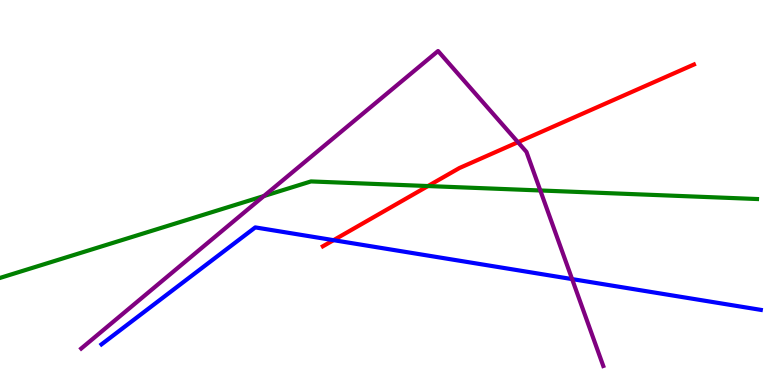[{'lines': ['blue', 'red'], 'intersections': [{'x': 4.3, 'y': 3.76}]}, {'lines': ['green', 'red'], 'intersections': [{'x': 5.52, 'y': 5.17}]}, {'lines': ['purple', 'red'], 'intersections': [{'x': 6.68, 'y': 6.31}]}, {'lines': ['blue', 'green'], 'intersections': []}, {'lines': ['blue', 'purple'], 'intersections': [{'x': 7.38, 'y': 2.75}]}, {'lines': ['green', 'purple'], 'intersections': [{'x': 3.4, 'y': 4.91}, {'x': 6.97, 'y': 5.05}]}]